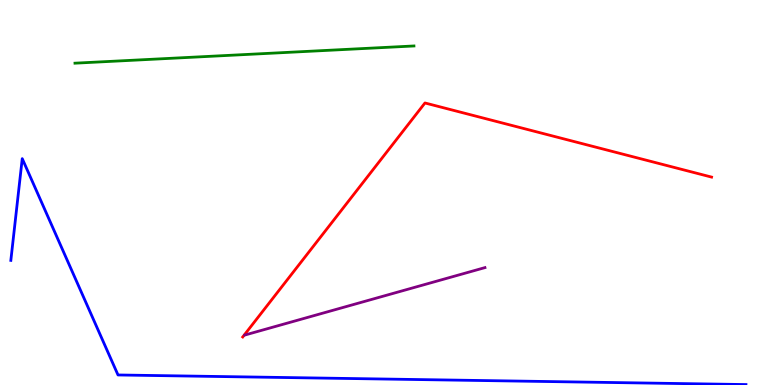[{'lines': ['blue', 'red'], 'intersections': []}, {'lines': ['green', 'red'], 'intersections': []}, {'lines': ['purple', 'red'], 'intersections': []}, {'lines': ['blue', 'green'], 'intersections': []}, {'lines': ['blue', 'purple'], 'intersections': []}, {'lines': ['green', 'purple'], 'intersections': []}]